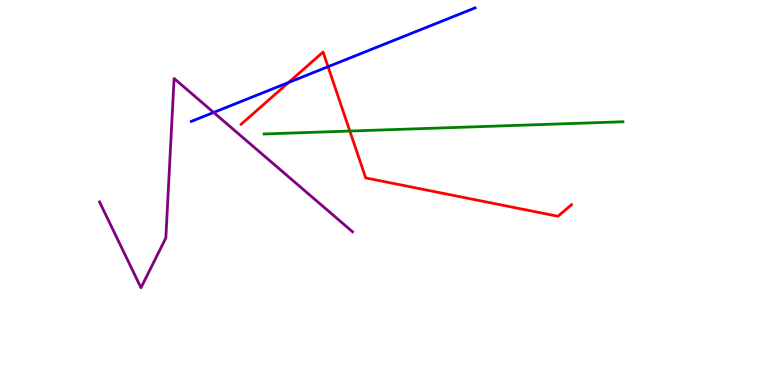[{'lines': ['blue', 'red'], 'intersections': [{'x': 3.72, 'y': 7.86}, {'x': 4.23, 'y': 8.27}]}, {'lines': ['green', 'red'], 'intersections': [{'x': 4.51, 'y': 6.6}]}, {'lines': ['purple', 'red'], 'intersections': []}, {'lines': ['blue', 'green'], 'intersections': []}, {'lines': ['blue', 'purple'], 'intersections': [{'x': 2.76, 'y': 7.08}]}, {'lines': ['green', 'purple'], 'intersections': []}]